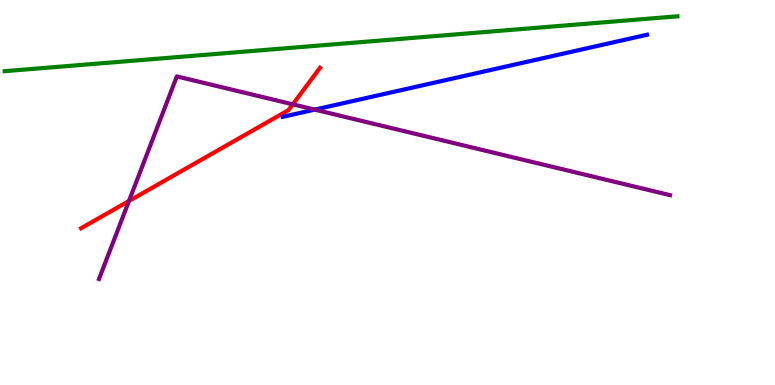[{'lines': ['blue', 'red'], 'intersections': []}, {'lines': ['green', 'red'], 'intersections': []}, {'lines': ['purple', 'red'], 'intersections': [{'x': 1.66, 'y': 4.78}, {'x': 3.78, 'y': 7.29}]}, {'lines': ['blue', 'green'], 'intersections': []}, {'lines': ['blue', 'purple'], 'intersections': [{'x': 4.06, 'y': 7.15}]}, {'lines': ['green', 'purple'], 'intersections': []}]